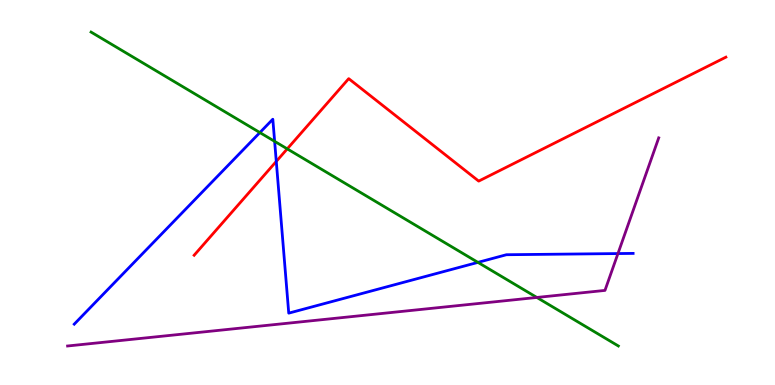[{'lines': ['blue', 'red'], 'intersections': [{'x': 3.56, 'y': 5.81}]}, {'lines': ['green', 'red'], 'intersections': [{'x': 3.71, 'y': 6.13}]}, {'lines': ['purple', 'red'], 'intersections': []}, {'lines': ['blue', 'green'], 'intersections': [{'x': 3.35, 'y': 6.56}, {'x': 3.54, 'y': 6.33}, {'x': 6.17, 'y': 3.18}]}, {'lines': ['blue', 'purple'], 'intersections': [{'x': 7.97, 'y': 3.41}]}, {'lines': ['green', 'purple'], 'intersections': [{'x': 6.93, 'y': 2.27}]}]